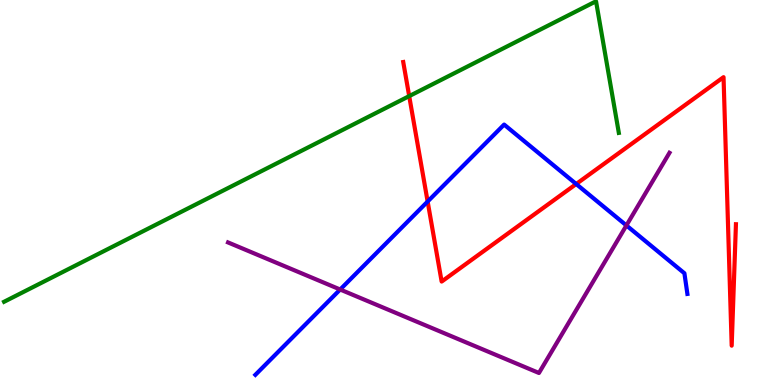[{'lines': ['blue', 'red'], 'intersections': [{'x': 5.52, 'y': 4.77}, {'x': 7.43, 'y': 5.22}]}, {'lines': ['green', 'red'], 'intersections': [{'x': 5.28, 'y': 7.5}]}, {'lines': ['purple', 'red'], 'intersections': []}, {'lines': ['blue', 'green'], 'intersections': []}, {'lines': ['blue', 'purple'], 'intersections': [{'x': 4.39, 'y': 2.48}, {'x': 8.08, 'y': 4.14}]}, {'lines': ['green', 'purple'], 'intersections': []}]